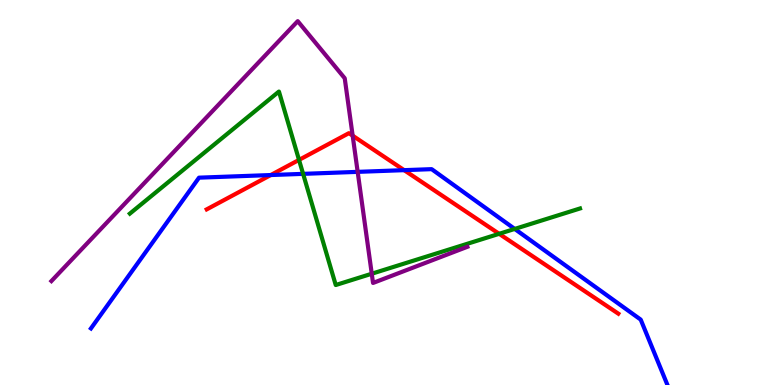[{'lines': ['blue', 'red'], 'intersections': [{'x': 3.49, 'y': 5.45}, {'x': 5.21, 'y': 5.58}]}, {'lines': ['green', 'red'], 'intersections': [{'x': 3.86, 'y': 5.85}, {'x': 6.44, 'y': 3.93}]}, {'lines': ['purple', 'red'], 'intersections': [{'x': 4.55, 'y': 6.48}]}, {'lines': ['blue', 'green'], 'intersections': [{'x': 3.91, 'y': 5.48}, {'x': 6.64, 'y': 4.05}]}, {'lines': ['blue', 'purple'], 'intersections': [{'x': 4.62, 'y': 5.54}]}, {'lines': ['green', 'purple'], 'intersections': [{'x': 4.8, 'y': 2.89}]}]